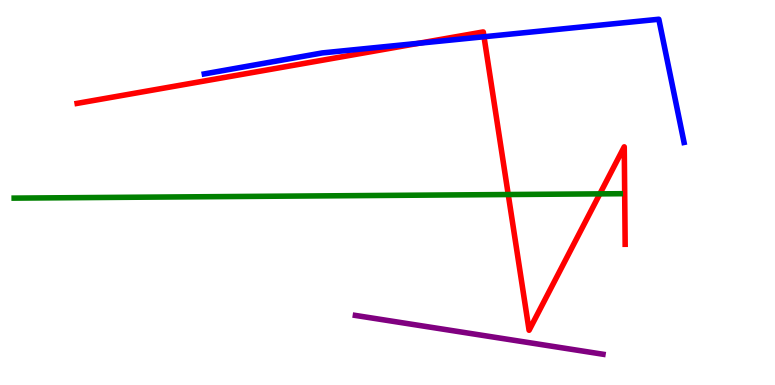[{'lines': ['blue', 'red'], 'intersections': [{'x': 5.4, 'y': 8.88}, {'x': 6.25, 'y': 9.05}]}, {'lines': ['green', 'red'], 'intersections': [{'x': 6.56, 'y': 4.95}, {'x': 7.74, 'y': 4.96}]}, {'lines': ['purple', 'red'], 'intersections': []}, {'lines': ['blue', 'green'], 'intersections': []}, {'lines': ['blue', 'purple'], 'intersections': []}, {'lines': ['green', 'purple'], 'intersections': []}]